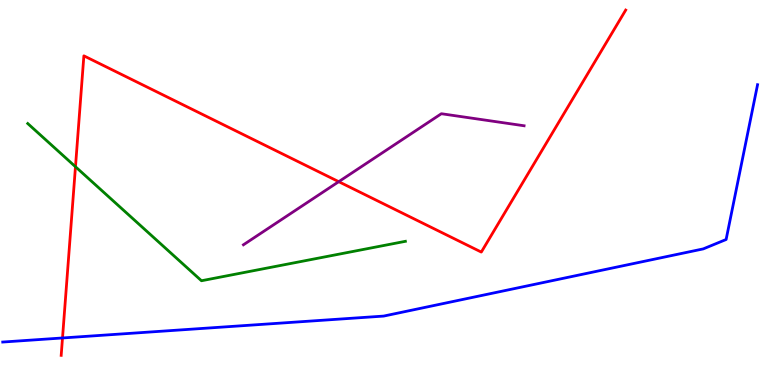[{'lines': ['blue', 'red'], 'intersections': [{'x': 0.807, 'y': 1.22}]}, {'lines': ['green', 'red'], 'intersections': [{'x': 0.974, 'y': 5.67}]}, {'lines': ['purple', 'red'], 'intersections': [{'x': 4.37, 'y': 5.28}]}, {'lines': ['blue', 'green'], 'intersections': []}, {'lines': ['blue', 'purple'], 'intersections': []}, {'lines': ['green', 'purple'], 'intersections': []}]